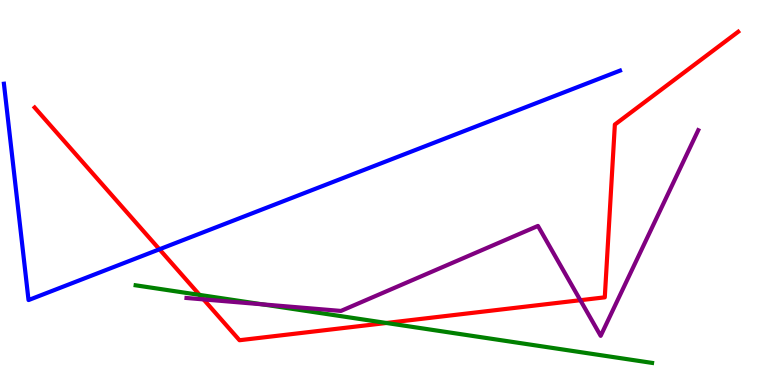[{'lines': ['blue', 'red'], 'intersections': [{'x': 2.06, 'y': 3.53}]}, {'lines': ['green', 'red'], 'intersections': [{'x': 2.58, 'y': 2.34}, {'x': 4.99, 'y': 1.61}]}, {'lines': ['purple', 'red'], 'intersections': [{'x': 2.63, 'y': 2.22}, {'x': 7.49, 'y': 2.2}]}, {'lines': ['blue', 'green'], 'intersections': []}, {'lines': ['blue', 'purple'], 'intersections': []}, {'lines': ['green', 'purple'], 'intersections': [{'x': 3.39, 'y': 2.09}]}]